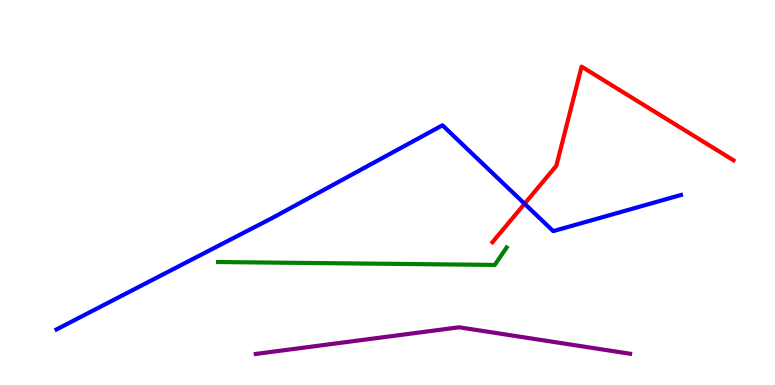[{'lines': ['blue', 'red'], 'intersections': [{'x': 6.77, 'y': 4.71}]}, {'lines': ['green', 'red'], 'intersections': []}, {'lines': ['purple', 'red'], 'intersections': []}, {'lines': ['blue', 'green'], 'intersections': []}, {'lines': ['blue', 'purple'], 'intersections': []}, {'lines': ['green', 'purple'], 'intersections': []}]